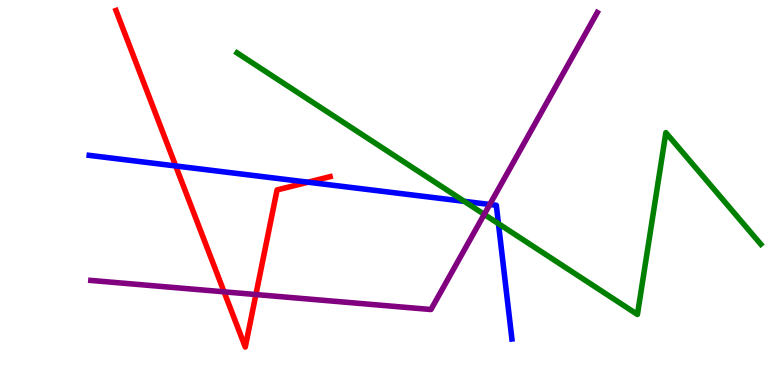[{'lines': ['blue', 'red'], 'intersections': [{'x': 2.27, 'y': 5.69}, {'x': 3.97, 'y': 5.27}]}, {'lines': ['green', 'red'], 'intersections': []}, {'lines': ['purple', 'red'], 'intersections': [{'x': 2.89, 'y': 2.42}, {'x': 3.3, 'y': 2.35}]}, {'lines': ['blue', 'green'], 'intersections': [{'x': 5.99, 'y': 4.77}, {'x': 6.43, 'y': 4.19}]}, {'lines': ['blue', 'purple'], 'intersections': [{'x': 6.32, 'y': 4.69}]}, {'lines': ['green', 'purple'], 'intersections': [{'x': 6.25, 'y': 4.43}]}]